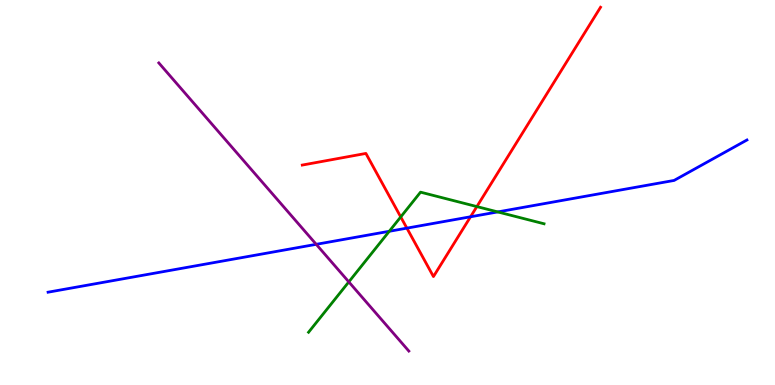[{'lines': ['blue', 'red'], 'intersections': [{'x': 5.25, 'y': 4.07}, {'x': 6.07, 'y': 4.37}]}, {'lines': ['green', 'red'], 'intersections': [{'x': 5.17, 'y': 4.37}, {'x': 6.15, 'y': 4.63}]}, {'lines': ['purple', 'red'], 'intersections': []}, {'lines': ['blue', 'green'], 'intersections': [{'x': 5.02, 'y': 3.99}, {'x': 6.42, 'y': 4.5}]}, {'lines': ['blue', 'purple'], 'intersections': [{'x': 4.08, 'y': 3.65}]}, {'lines': ['green', 'purple'], 'intersections': [{'x': 4.5, 'y': 2.68}]}]